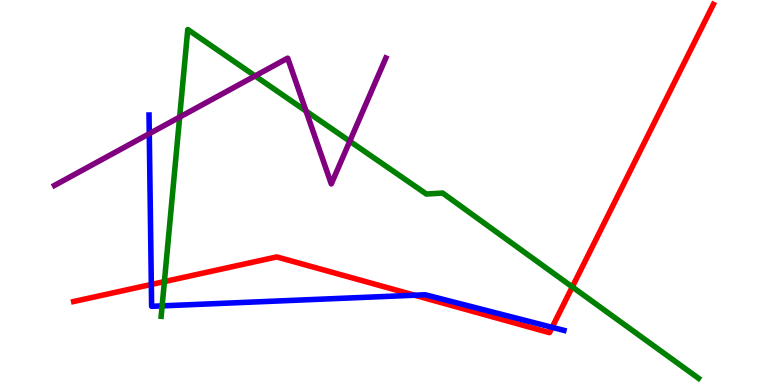[{'lines': ['blue', 'red'], 'intersections': [{'x': 1.95, 'y': 2.61}, {'x': 5.35, 'y': 2.33}, {'x': 7.12, 'y': 1.5}]}, {'lines': ['green', 'red'], 'intersections': [{'x': 2.12, 'y': 2.69}, {'x': 7.38, 'y': 2.55}]}, {'lines': ['purple', 'red'], 'intersections': []}, {'lines': ['blue', 'green'], 'intersections': [{'x': 2.09, 'y': 2.06}]}, {'lines': ['blue', 'purple'], 'intersections': [{'x': 1.93, 'y': 6.53}]}, {'lines': ['green', 'purple'], 'intersections': [{'x': 2.32, 'y': 6.96}, {'x': 3.29, 'y': 8.03}, {'x': 3.95, 'y': 7.12}, {'x': 4.51, 'y': 6.33}]}]